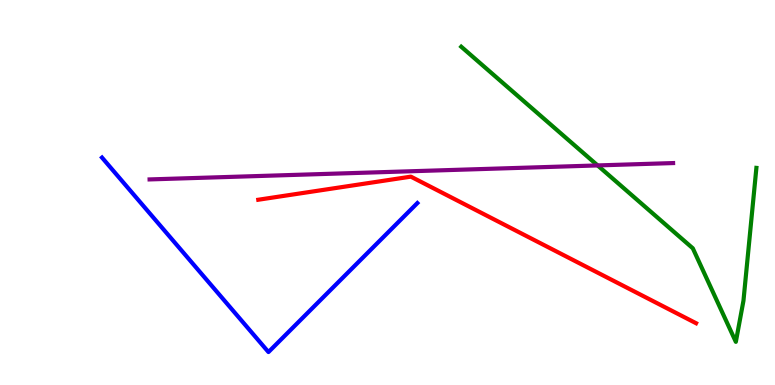[{'lines': ['blue', 'red'], 'intersections': []}, {'lines': ['green', 'red'], 'intersections': []}, {'lines': ['purple', 'red'], 'intersections': []}, {'lines': ['blue', 'green'], 'intersections': []}, {'lines': ['blue', 'purple'], 'intersections': []}, {'lines': ['green', 'purple'], 'intersections': [{'x': 7.71, 'y': 5.7}]}]